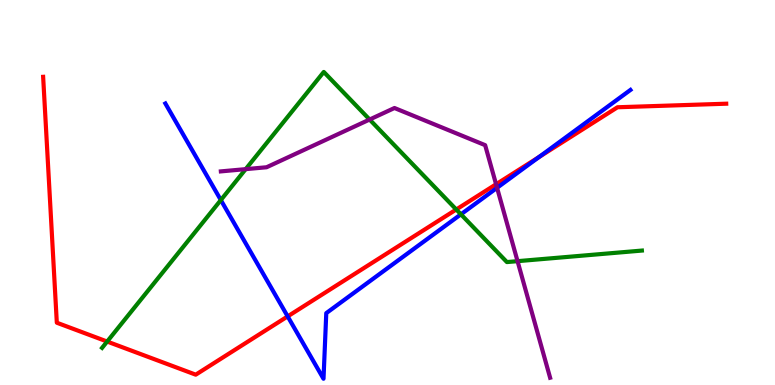[{'lines': ['blue', 'red'], 'intersections': [{'x': 3.71, 'y': 1.78}, {'x': 6.95, 'y': 5.92}]}, {'lines': ['green', 'red'], 'intersections': [{'x': 1.38, 'y': 1.13}, {'x': 5.89, 'y': 4.56}]}, {'lines': ['purple', 'red'], 'intersections': [{'x': 6.4, 'y': 5.21}]}, {'lines': ['blue', 'green'], 'intersections': [{'x': 2.85, 'y': 4.8}, {'x': 5.95, 'y': 4.43}]}, {'lines': ['blue', 'purple'], 'intersections': [{'x': 6.41, 'y': 5.12}]}, {'lines': ['green', 'purple'], 'intersections': [{'x': 3.17, 'y': 5.61}, {'x': 4.77, 'y': 6.9}, {'x': 6.68, 'y': 3.22}]}]